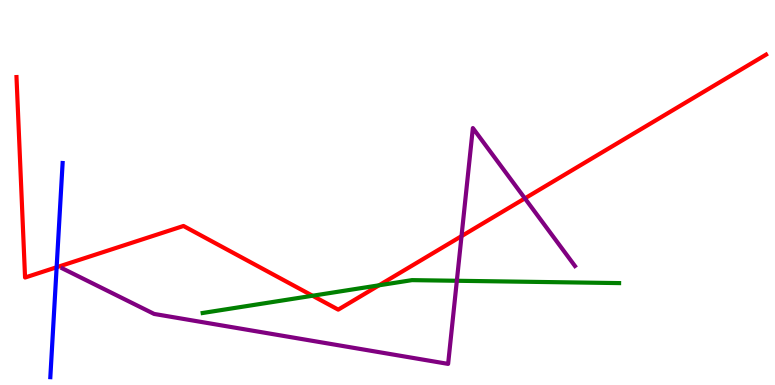[{'lines': ['blue', 'red'], 'intersections': [{'x': 0.731, 'y': 3.06}]}, {'lines': ['green', 'red'], 'intersections': [{'x': 4.03, 'y': 2.32}, {'x': 4.89, 'y': 2.59}]}, {'lines': ['purple', 'red'], 'intersections': [{'x': 5.96, 'y': 3.87}, {'x': 6.77, 'y': 4.85}]}, {'lines': ['blue', 'green'], 'intersections': []}, {'lines': ['blue', 'purple'], 'intersections': []}, {'lines': ['green', 'purple'], 'intersections': [{'x': 5.89, 'y': 2.71}]}]